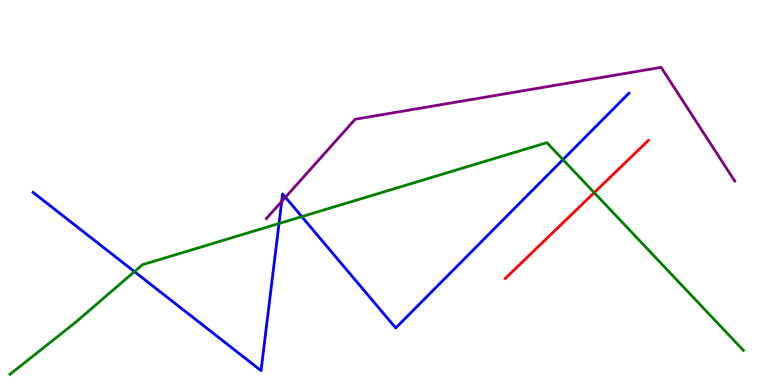[{'lines': ['blue', 'red'], 'intersections': []}, {'lines': ['green', 'red'], 'intersections': [{'x': 7.67, 'y': 5.0}]}, {'lines': ['purple', 'red'], 'intersections': []}, {'lines': ['blue', 'green'], 'intersections': [{'x': 1.73, 'y': 2.94}, {'x': 3.6, 'y': 4.19}, {'x': 3.89, 'y': 4.37}, {'x': 7.26, 'y': 5.85}]}, {'lines': ['blue', 'purple'], 'intersections': [{'x': 3.64, 'y': 4.77}, {'x': 3.68, 'y': 4.88}]}, {'lines': ['green', 'purple'], 'intersections': []}]